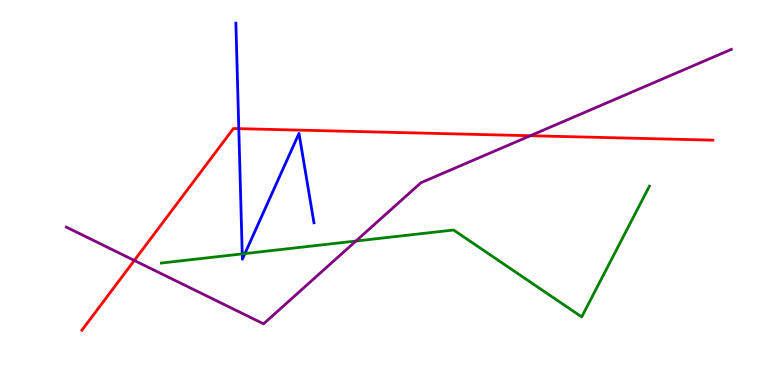[{'lines': ['blue', 'red'], 'intersections': [{'x': 3.08, 'y': 6.66}]}, {'lines': ['green', 'red'], 'intersections': []}, {'lines': ['purple', 'red'], 'intersections': [{'x': 1.73, 'y': 3.23}, {'x': 6.84, 'y': 6.47}]}, {'lines': ['blue', 'green'], 'intersections': [{'x': 3.13, 'y': 3.41}, {'x': 3.16, 'y': 3.41}]}, {'lines': ['blue', 'purple'], 'intersections': []}, {'lines': ['green', 'purple'], 'intersections': [{'x': 4.59, 'y': 3.74}]}]